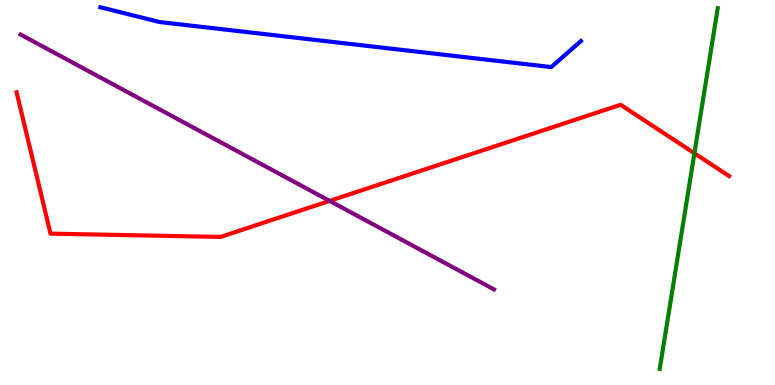[{'lines': ['blue', 'red'], 'intersections': []}, {'lines': ['green', 'red'], 'intersections': [{'x': 8.96, 'y': 6.02}]}, {'lines': ['purple', 'red'], 'intersections': [{'x': 4.25, 'y': 4.78}]}, {'lines': ['blue', 'green'], 'intersections': []}, {'lines': ['blue', 'purple'], 'intersections': []}, {'lines': ['green', 'purple'], 'intersections': []}]